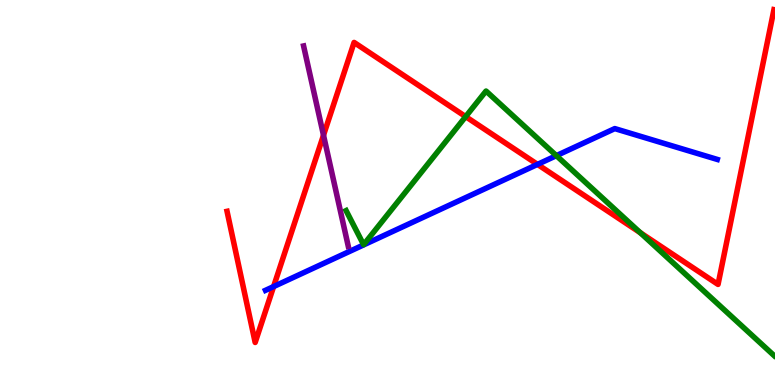[{'lines': ['blue', 'red'], 'intersections': [{'x': 3.53, 'y': 2.56}, {'x': 6.94, 'y': 5.73}]}, {'lines': ['green', 'red'], 'intersections': [{'x': 6.01, 'y': 6.97}, {'x': 8.26, 'y': 3.95}]}, {'lines': ['purple', 'red'], 'intersections': [{'x': 4.17, 'y': 6.49}]}, {'lines': ['blue', 'green'], 'intersections': [{'x': 7.18, 'y': 5.96}]}, {'lines': ['blue', 'purple'], 'intersections': []}, {'lines': ['green', 'purple'], 'intersections': []}]